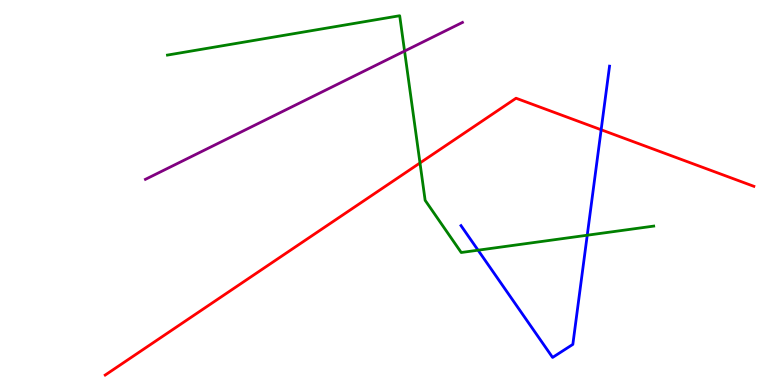[{'lines': ['blue', 'red'], 'intersections': [{'x': 7.76, 'y': 6.63}]}, {'lines': ['green', 'red'], 'intersections': [{'x': 5.42, 'y': 5.77}]}, {'lines': ['purple', 'red'], 'intersections': []}, {'lines': ['blue', 'green'], 'intersections': [{'x': 6.17, 'y': 3.5}, {'x': 7.58, 'y': 3.89}]}, {'lines': ['blue', 'purple'], 'intersections': []}, {'lines': ['green', 'purple'], 'intersections': [{'x': 5.22, 'y': 8.67}]}]